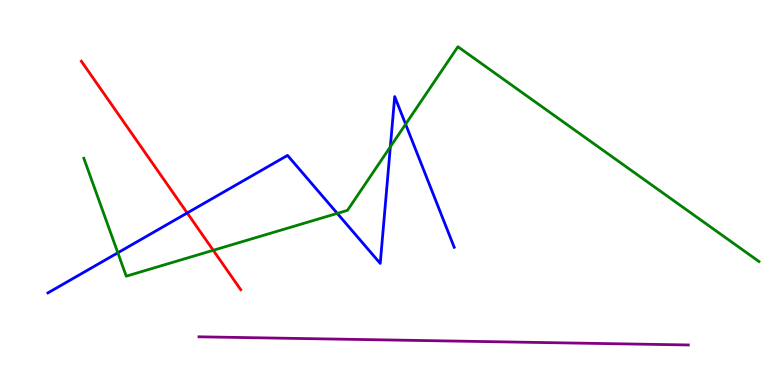[{'lines': ['blue', 'red'], 'intersections': [{'x': 2.42, 'y': 4.47}]}, {'lines': ['green', 'red'], 'intersections': [{'x': 2.75, 'y': 3.5}]}, {'lines': ['purple', 'red'], 'intersections': []}, {'lines': ['blue', 'green'], 'intersections': [{'x': 1.52, 'y': 3.43}, {'x': 4.35, 'y': 4.46}, {'x': 5.04, 'y': 6.19}, {'x': 5.23, 'y': 6.77}]}, {'lines': ['blue', 'purple'], 'intersections': []}, {'lines': ['green', 'purple'], 'intersections': []}]